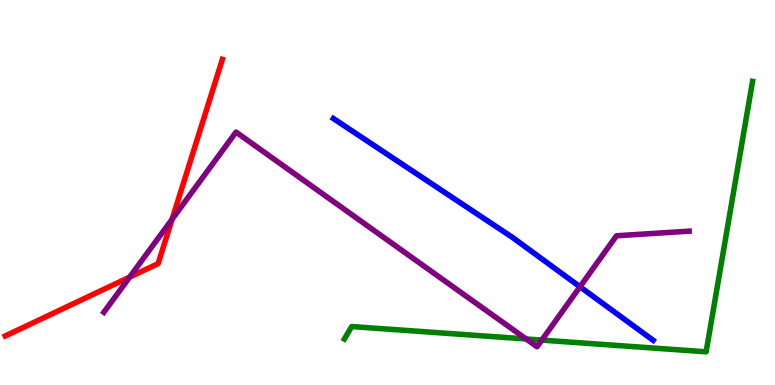[{'lines': ['blue', 'red'], 'intersections': []}, {'lines': ['green', 'red'], 'intersections': []}, {'lines': ['purple', 'red'], 'intersections': [{'x': 1.67, 'y': 2.8}, {'x': 2.22, 'y': 4.3}]}, {'lines': ['blue', 'green'], 'intersections': []}, {'lines': ['blue', 'purple'], 'intersections': [{'x': 7.48, 'y': 2.55}]}, {'lines': ['green', 'purple'], 'intersections': [{'x': 6.79, 'y': 1.2}, {'x': 6.99, 'y': 1.17}]}]